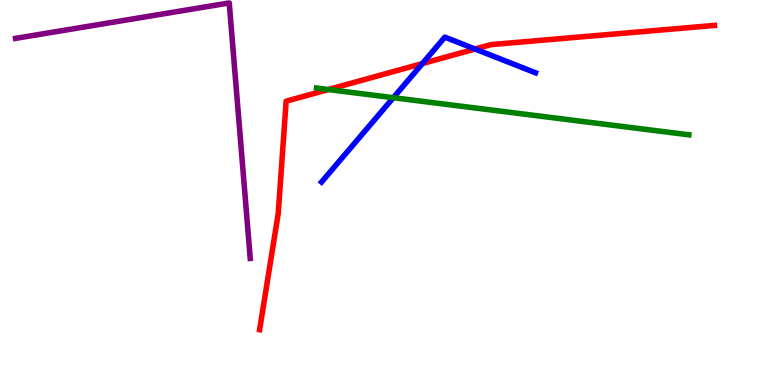[{'lines': ['blue', 'red'], 'intersections': [{'x': 5.45, 'y': 8.35}, {'x': 6.13, 'y': 8.73}]}, {'lines': ['green', 'red'], 'intersections': [{'x': 4.24, 'y': 7.67}]}, {'lines': ['purple', 'red'], 'intersections': []}, {'lines': ['blue', 'green'], 'intersections': [{'x': 5.08, 'y': 7.46}]}, {'lines': ['blue', 'purple'], 'intersections': []}, {'lines': ['green', 'purple'], 'intersections': []}]